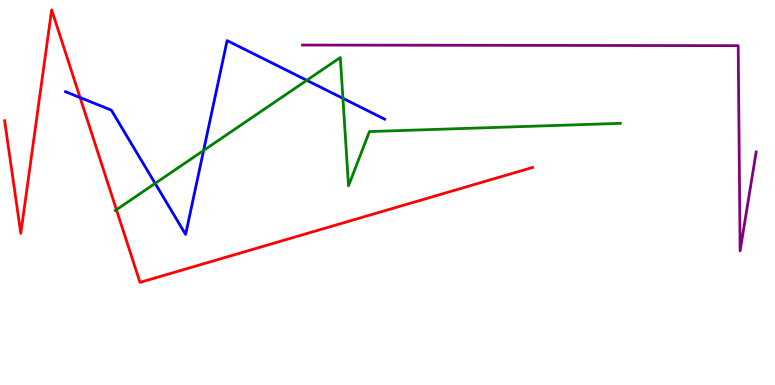[{'lines': ['blue', 'red'], 'intersections': [{'x': 1.03, 'y': 7.47}]}, {'lines': ['green', 'red'], 'intersections': [{'x': 1.5, 'y': 4.55}]}, {'lines': ['purple', 'red'], 'intersections': []}, {'lines': ['blue', 'green'], 'intersections': [{'x': 2.0, 'y': 5.24}, {'x': 2.63, 'y': 6.09}, {'x': 3.96, 'y': 7.91}, {'x': 4.42, 'y': 7.45}]}, {'lines': ['blue', 'purple'], 'intersections': []}, {'lines': ['green', 'purple'], 'intersections': []}]